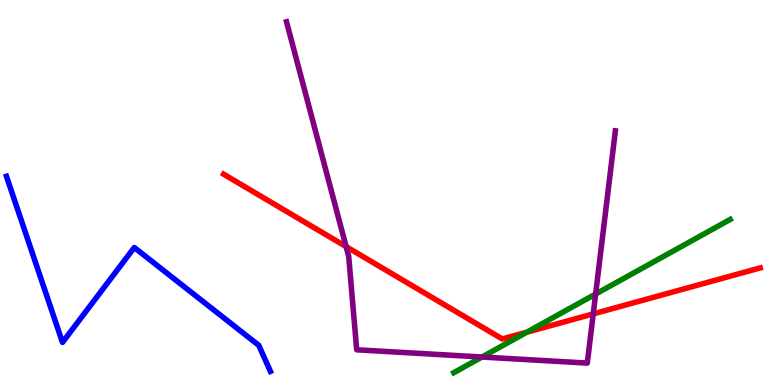[{'lines': ['blue', 'red'], 'intersections': []}, {'lines': ['green', 'red'], 'intersections': [{'x': 6.8, 'y': 1.37}]}, {'lines': ['purple', 'red'], 'intersections': [{'x': 4.47, 'y': 3.59}, {'x': 7.65, 'y': 1.85}]}, {'lines': ['blue', 'green'], 'intersections': []}, {'lines': ['blue', 'purple'], 'intersections': []}, {'lines': ['green', 'purple'], 'intersections': [{'x': 6.22, 'y': 0.727}, {'x': 7.69, 'y': 2.36}]}]